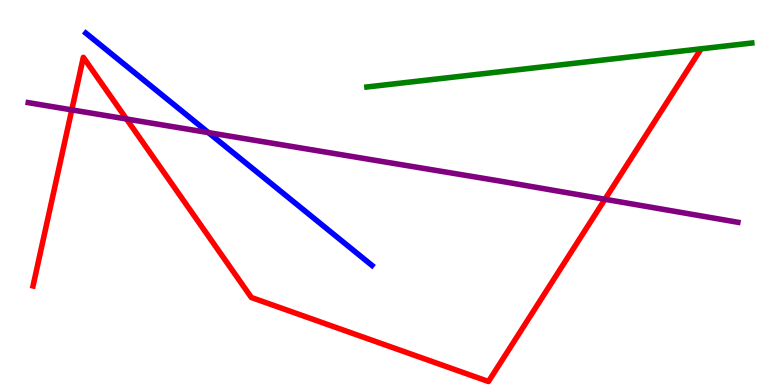[{'lines': ['blue', 'red'], 'intersections': []}, {'lines': ['green', 'red'], 'intersections': []}, {'lines': ['purple', 'red'], 'intersections': [{'x': 0.926, 'y': 7.15}, {'x': 1.63, 'y': 6.91}, {'x': 7.81, 'y': 4.82}]}, {'lines': ['blue', 'green'], 'intersections': []}, {'lines': ['blue', 'purple'], 'intersections': [{'x': 2.69, 'y': 6.56}]}, {'lines': ['green', 'purple'], 'intersections': []}]